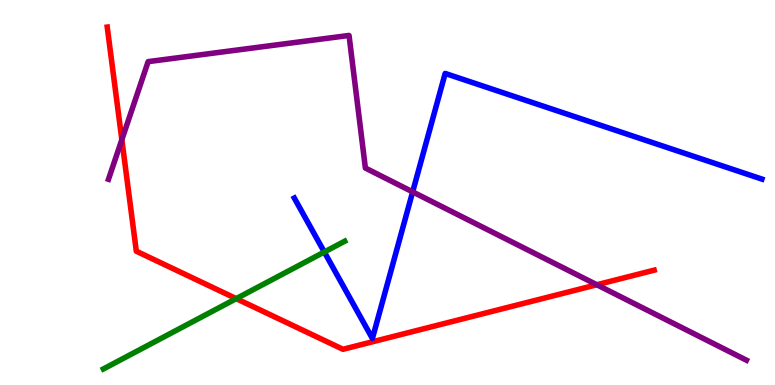[{'lines': ['blue', 'red'], 'intersections': []}, {'lines': ['green', 'red'], 'intersections': [{'x': 3.05, 'y': 2.24}]}, {'lines': ['purple', 'red'], 'intersections': [{'x': 1.57, 'y': 6.37}, {'x': 7.7, 'y': 2.6}]}, {'lines': ['blue', 'green'], 'intersections': [{'x': 4.18, 'y': 3.45}]}, {'lines': ['blue', 'purple'], 'intersections': [{'x': 5.32, 'y': 5.02}]}, {'lines': ['green', 'purple'], 'intersections': []}]